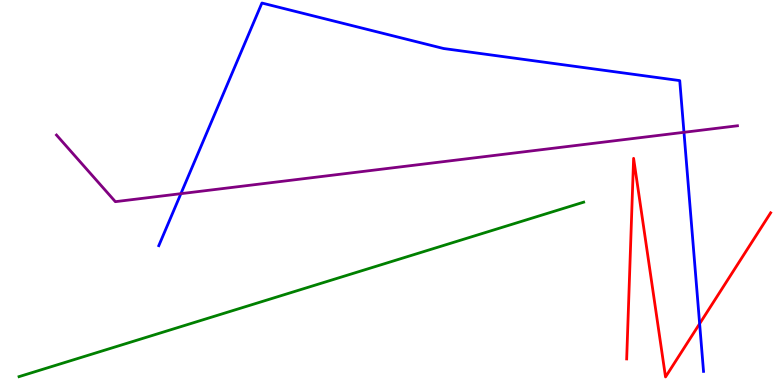[{'lines': ['blue', 'red'], 'intersections': [{'x': 9.03, 'y': 1.59}]}, {'lines': ['green', 'red'], 'intersections': []}, {'lines': ['purple', 'red'], 'intersections': []}, {'lines': ['blue', 'green'], 'intersections': []}, {'lines': ['blue', 'purple'], 'intersections': [{'x': 2.33, 'y': 4.97}, {'x': 8.83, 'y': 6.56}]}, {'lines': ['green', 'purple'], 'intersections': []}]